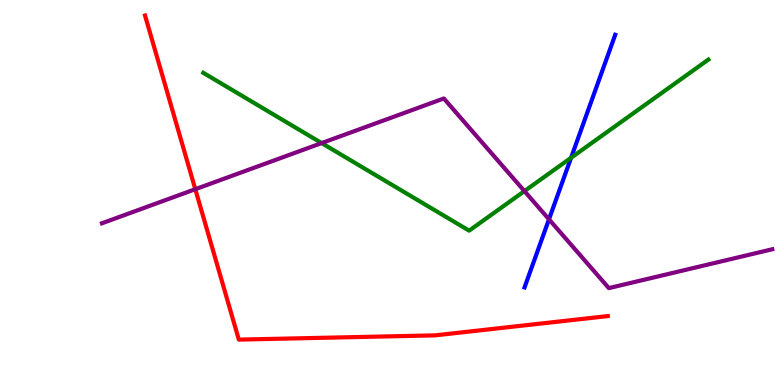[{'lines': ['blue', 'red'], 'intersections': []}, {'lines': ['green', 'red'], 'intersections': []}, {'lines': ['purple', 'red'], 'intersections': [{'x': 2.52, 'y': 5.09}]}, {'lines': ['blue', 'green'], 'intersections': [{'x': 7.37, 'y': 5.9}]}, {'lines': ['blue', 'purple'], 'intersections': [{'x': 7.08, 'y': 4.3}]}, {'lines': ['green', 'purple'], 'intersections': [{'x': 4.15, 'y': 6.28}, {'x': 6.77, 'y': 5.04}]}]